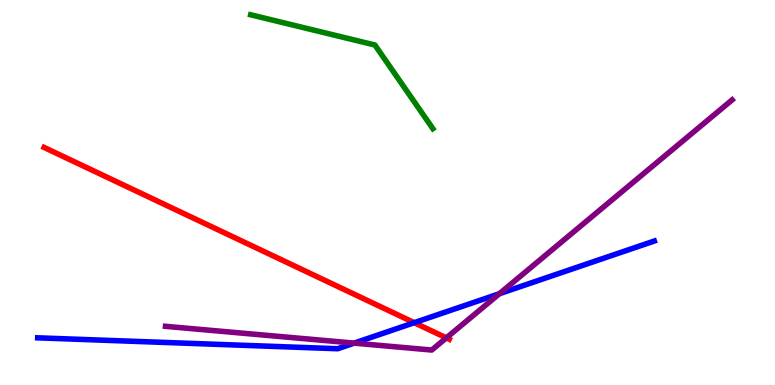[{'lines': ['blue', 'red'], 'intersections': [{'x': 5.35, 'y': 1.62}]}, {'lines': ['green', 'red'], 'intersections': []}, {'lines': ['purple', 'red'], 'intersections': [{'x': 5.76, 'y': 1.22}]}, {'lines': ['blue', 'green'], 'intersections': []}, {'lines': ['blue', 'purple'], 'intersections': [{'x': 4.57, 'y': 1.09}, {'x': 6.44, 'y': 2.37}]}, {'lines': ['green', 'purple'], 'intersections': []}]